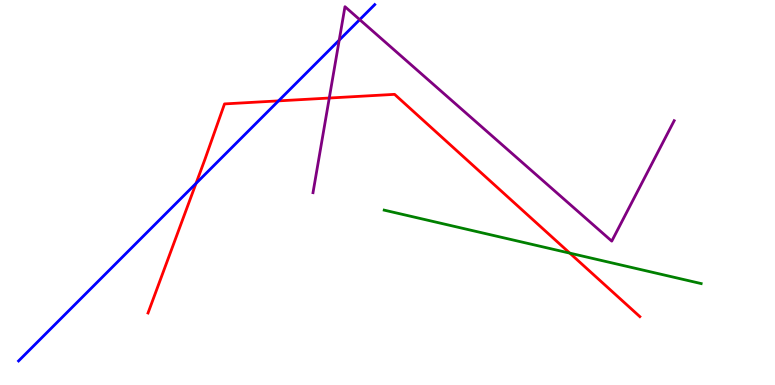[{'lines': ['blue', 'red'], 'intersections': [{'x': 2.53, 'y': 5.24}, {'x': 3.59, 'y': 7.38}]}, {'lines': ['green', 'red'], 'intersections': [{'x': 7.35, 'y': 3.42}]}, {'lines': ['purple', 'red'], 'intersections': [{'x': 4.25, 'y': 7.45}]}, {'lines': ['blue', 'green'], 'intersections': []}, {'lines': ['blue', 'purple'], 'intersections': [{'x': 4.38, 'y': 8.96}, {'x': 4.64, 'y': 9.49}]}, {'lines': ['green', 'purple'], 'intersections': []}]